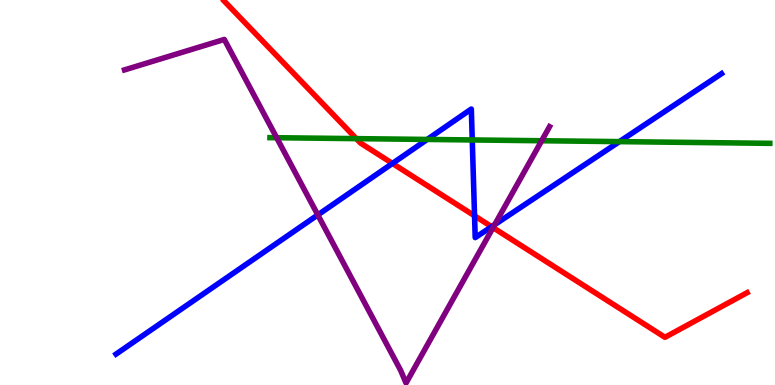[{'lines': ['blue', 'red'], 'intersections': [{'x': 5.06, 'y': 5.76}, {'x': 6.12, 'y': 4.39}, {'x': 6.34, 'y': 4.11}]}, {'lines': ['green', 'red'], 'intersections': [{'x': 4.6, 'y': 6.4}]}, {'lines': ['purple', 'red'], 'intersections': [{'x': 6.36, 'y': 4.09}]}, {'lines': ['blue', 'green'], 'intersections': [{'x': 5.51, 'y': 6.38}, {'x': 6.09, 'y': 6.36}, {'x': 7.99, 'y': 6.32}]}, {'lines': ['blue', 'purple'], 'intersections': [{'x': 4.1, 'y': 4.42}, {'x': 6.38, 'y': 4.17}]}, {'lines': ['green', 'purple'], 'intersections': [{'x': 3.57, 'y': 6.42}, {'x': 6.99, 'y': 6.34}]}]